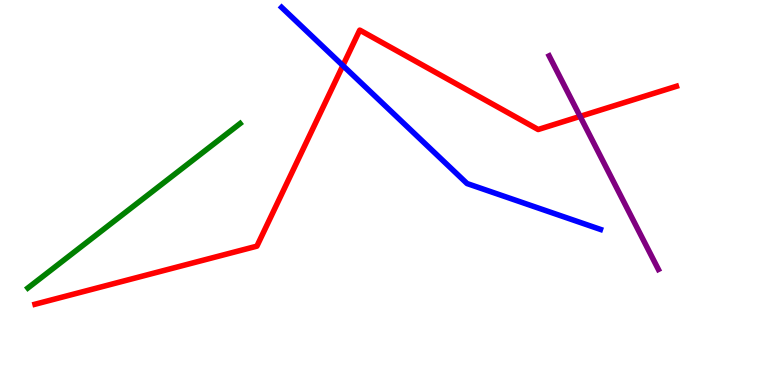[{'lines': ['blue', 'red'], 'intersections': [{'x': 4.42, 'y': 8.3}]}, {'lines': ['green', 'red'], 'intersections': []}, {'lines': ['purple', 'red'], 'intersections': [{'x': 7.49, 'y': 6.98}]}, {'lines': ['blue', 'green'], 'intersections': []}, {'lines': ['blue', 'purple'], 'intersections': []}, {'lines': ['green', 'purple'], 'intersections': []}]